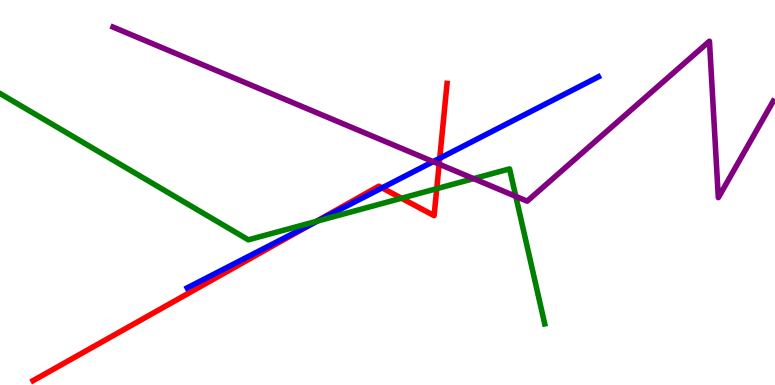[{'lines': ['blue', 'red'], 'intersections': [{'x': 4.02, 'y': 4.18}, {'x': 4.93, 'y': 5.12}, {'x': 5.67, 'y': 5.89}]}, {'lines': ['green', 'red'], 'intersections': [{'x': 4.08, 'y': 4.25}, {'x': 5.18, 'y': 4.85}, {'x': 5.64, 'y': 5.1}]}, {'lines': ['purple', 'red'], 'intersections': [{'x': 5.67, 'y': 5.74}]}, {'lines': ['blue', 'green'], 'intersections': [{'x': 4.09, 'y': 4.26}]}, {'lines': ['blue', 'purple'], 'intersections': [{'x': 5.59, 'y': 5.8}]}, {'lines': ['green', 'purple'], 'intersections': [{'x': 6.11, 'y': 5.36}, {'x': 6.66, 'y': 4.9}]}]